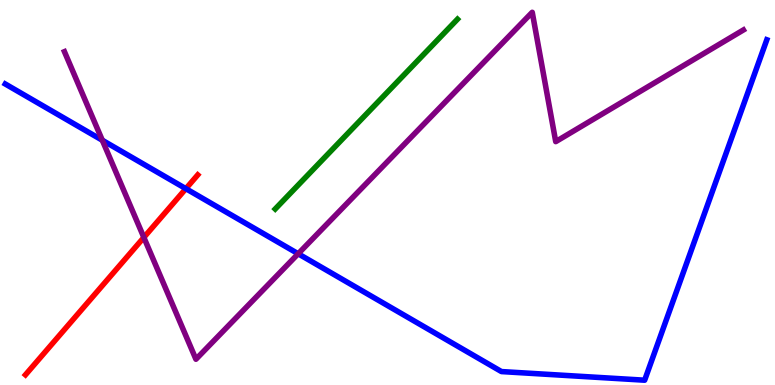[{'lines': ['blue', 'red'], 'intersections': [{'x': 2.4, 'y': 5.1}]}, {'lines': ['green', 'red'], 'intersections': []}, {'lines': ['purple', 'red'], 'intersections': [{'x': 1.86, 'y': 3.83}]}, {'lines': ['blue', 'green'], 'intersections': []}, {'lines': ['blue', 'purple'], 'intersections': [{'x': 1.32, 'y': 6.36}, {'x': 3.85, 'y': 3.41}]}, {'lines': ['green', 'purple'], 'intersections': []}]